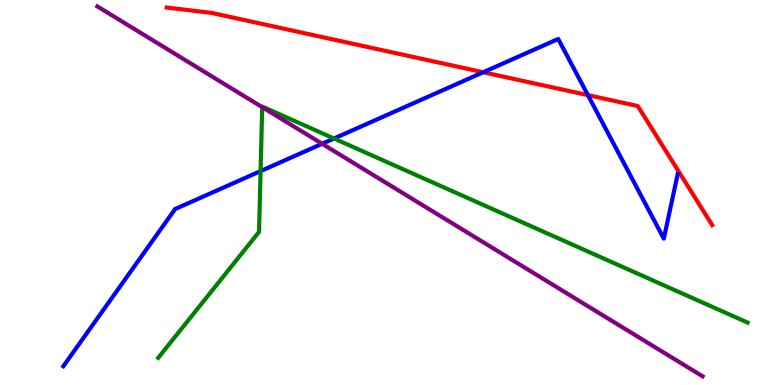[{'lines': ['blue', 'red'], 'intersections': [{'x': 6.24, 'y': 8.12}, {'x': 7.59, 'y': 7.53}]}, {'lines': ['green', 'red'], 'intersections': []}, {'lines': ['purple', 'red'], 'intersections': []}, {'lines': ['blue', 'green'], 'intersections': [{'x': 3.36, 'y': 5.56}, {'x': 4.31, 'y': 6.4}]}, {'lines': ['blue', 'purple'], 'intersections': [{'x': 4.16, 'y': 6.27}]}, {'lines': ['green', 'purple'], 'intersections': [{'x': 3.38, 'y': 7.22}]}]